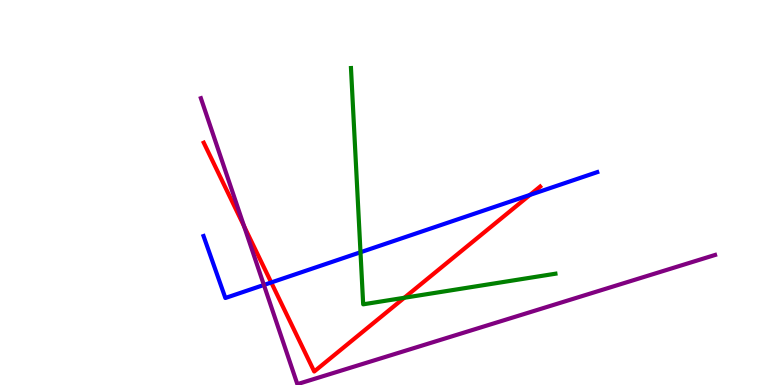[{'lines': ['blue', 'red'], 'intersections': [{'x': 3.5, 'y': 2.66}, {'x': 6.84, 'y': 4.94}]}, {'lines': ['green', 'red'], 'intersections': [{'x': 5.22, 'y': 2.27}]}, {'lines': ['purple', 'red'], 'intersections': [{'x': 3.15, 'y': 4.12}]}, {'lines': ['blue', 'green'], 'intersections': [{'x': 4.65, 'y': 3.45}]}, {'lines': ['blue', 'purple'], 'intersections': [{'x': 3.41, 'y': 2.6}]}, {'lines': ['green', 'purple'], 'intersections': []}]